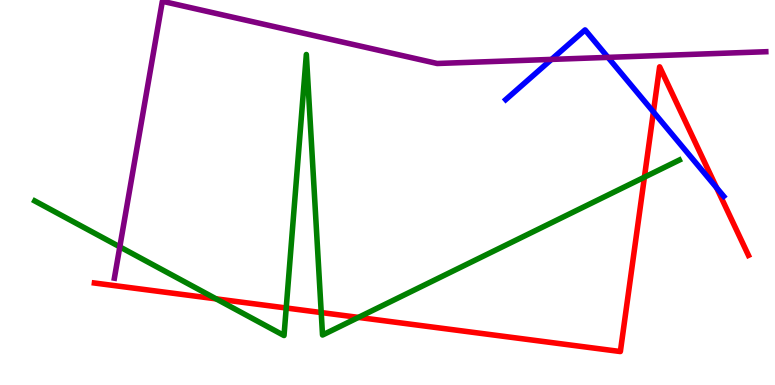[{'lines': ['blue', 'red'], 'intersections': [{'x': 8.43, 'y': 7.09}, {'x': 9.25, 'y': 5.12}]}, {'lines': ['green', 'red'], 'intersections': [{'x': 2.79, 'y': 2.24}, {'x': 3.69, 'y': 2.0}, {'x': 4.14, 'y': 1.88}, {'x': 4.62, 'y': 1.76}, {'x': 8.32, 'y': 5.4}]}, {'lines': ['purple', 'red'], 'intersections': []}, {'lines': ['blue', 'green'], 'intersections': []}, {'lines': ['blue', 'purple'], 'intersections': [{'x': 7.12, 'y': 8.46}, {'x': 7.84, 'y': 8.51}]}, {'lines': ['green', 'purple'], 'intersections': [{'x': 1.55, 'y': 3.59}]}]